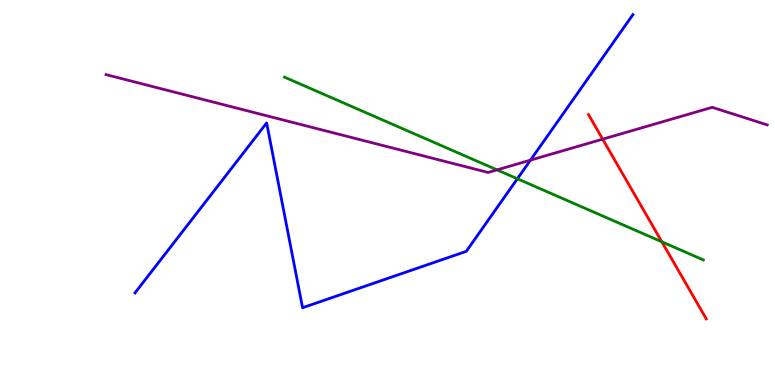[{'lines': ['blue', 'red'], 'intersections': []}, {'lines': ['green', 'red'], 'intersections': [{'x': 8.54, 'y': 3.72}]}, {'lines': ['purple', 'red'], 'intersections': [{'x': 7.78, 'y': 6.39}]}, {'lines': ['blue', 'green'], 'intersections': [{'x': 6.68, 'y': 5.36}]}, {'lines': ['blue', 'purple'], 'intersections': [{'x': 6.84, 'y': 5.84}]}, {'lines': ['green', 'purple'], 'intersections': [{'x': 6.41, 'y': 5.59}]}]